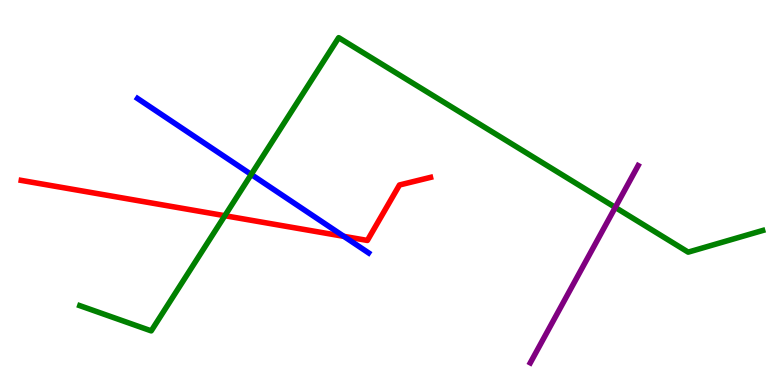[{'lines': ['blue', 'red'], 'intersections': [{'x': 4.44, 'y': 3.86}]}, {'lines': ['green', 'red'], 'intersections': [{'x': 2.9, 'y': 4.4}]}, {'lines': ['purple', 'red'], 'intersections': []}, {'lines': ['blue', 'green'], 'intersections': [{'x': 3.24, 'y': 5.47}]}, {'lines': ['blue', 'purple'], 'intersections': []}, {'lines': ['green', 'purple'], 'intersections': [{'x': 7.94, 'y': 4.61}]}]